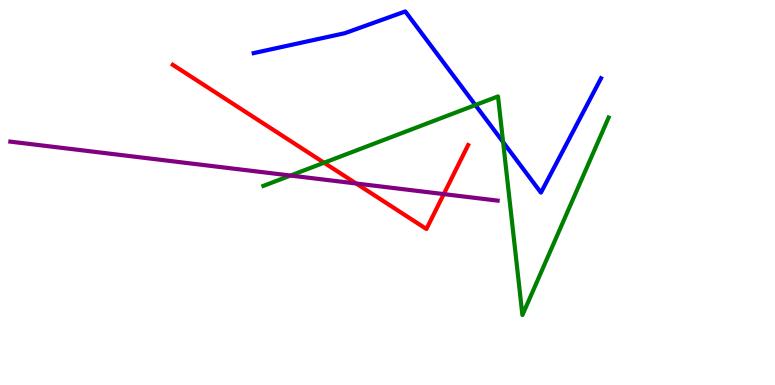[{'lines': ['blue', 'red'], 'intersections': []}, {'lines': ['green', 'red'], 'intersections': [{'x': 4.18, 'y': 5.77}]}, {'lines': ['purple', 'red'], 'intersections': [{'x': 4.6, 'y': 5.23}, {'x': 5.73, 'y': 4.96}]}, {'lines': ['blue', 'green'], 'intersections': [{'x': 6.13, 'y': 7.27}, {'x': 6.49, 'y': 6.31}]}, {'lines': ['blue', 'purple'], 'intersections': []}, {'lines': ['green', 'purple'], 'intersections': [{'x': 3.75, 'y': 5.44}]}]